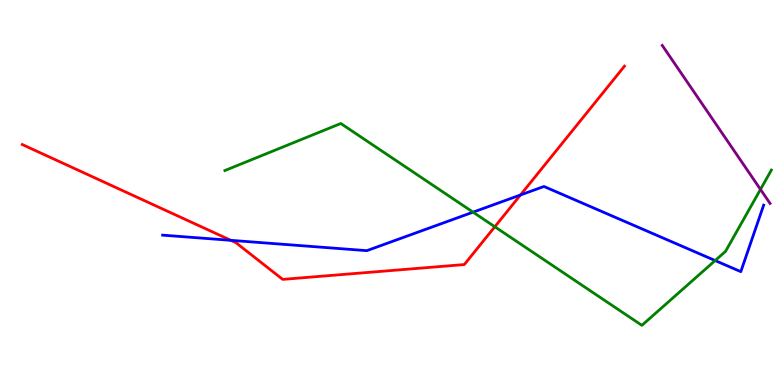[{'lines': ['blue', 'red'], 'intersections': [{'x': 2.98, 'y': 3.76}, {'x': 6.72, 'y': 4.94}]}, {'lines': ['green', 'red'], 'intersections': [{'x': 6.38, 'y': 4.11}]}, {'lines': ['purple', 'red'], 'intersections': []}, {'lines': ['blue', 'green'], 'intersections': [{'x': 6.1, 'y': 4.49}, {'x': 9.23, 'y': 3.23}]}, {'lines': ['blue', 'purple'], 'intersections': []}, {'lines': ['green', 'purple'], 'intersections': [{'x': 9.81, 'y': 5.08}]}]